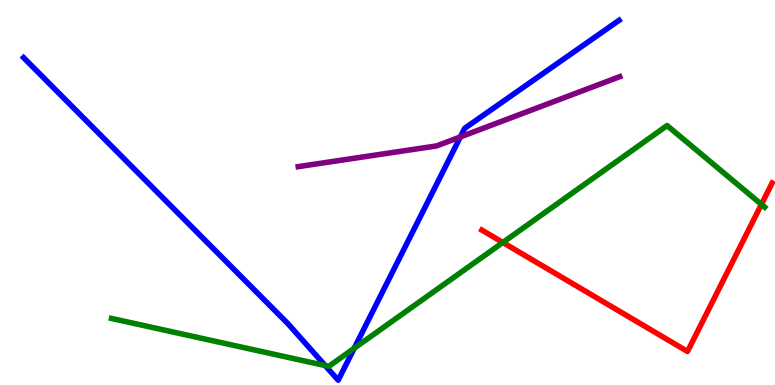[{'lines': ['blue', 'red'], 'intersections': []}, {'lines': ['green', 'red'], 'intersections': [{'x': 6.49, 'y': 3.7}, {'x': 9.82, 'y': 4.69}]}, {'lines': ['purple', 'red'], 'intersections': []}, {'lines': ['blue', 'green'], 'intersections': [{'x': 4.2, 'y': 0.505}, {'x': 4.57, 'y': 0.954}]}, {'lines': ['blue', 'purple'], 'intersections': [{'x': 5.94, 'y': 6.44}]}, {'lines': ['green', 'purple'], 'intersections': []}]